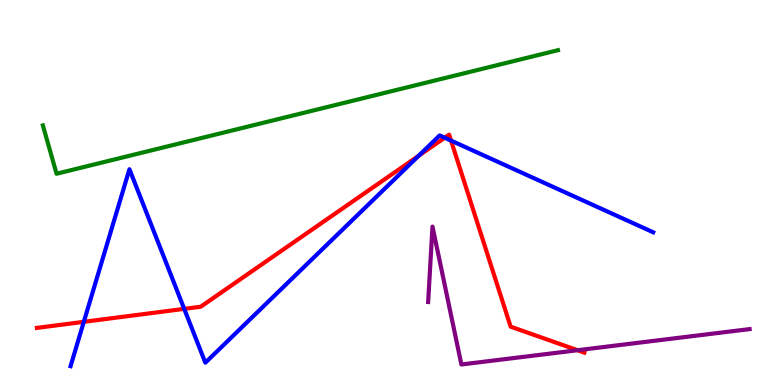[{'lines': ['blue', 'red'], 'intersections': [{'x': 1.08, 'y': 1.64}, {'x': 2.38, 'y': 1.98}, {'x': 5.4, 'y': 5.95}, {'x': 5.74, 'y': 6.42}, {'x': 5.82, 'y': 6.35}]}, {'lines': ['green', 'red'], 'intersections': []}, {'lines': ['purple', 'red'], 'intersections': [{'x': 7.45, 'y': 0.903}]}, {'lines': ['blue', 'green'], 'intersections': []}, {'lines': ['blue', 'purple'], 'intersections': []}, {'lines': ['green', 'purple'], 'intersections': []}]